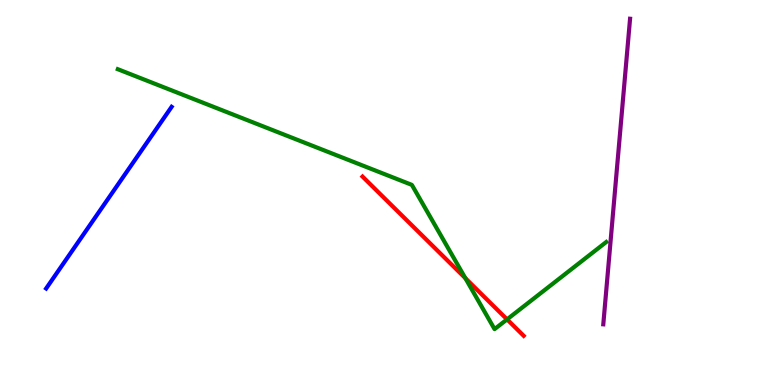[{'lines': ['blue', 'red'], 'intersections': []}, {'lines': ['green', 'red'], 'intersections': [{'x': 6.0, 'y': 2.78}, {'x': 6.54, 'y': 1.7}]}, {'lines': ['purple', 'red'], 'intersections': []}, {'lines': ['blue', 'green'], 'intersections': []}, {'lines': ['blue', 'purple'], 'intersections': []}, {'lines': ['green', 'purple'], 'intersections': []}]